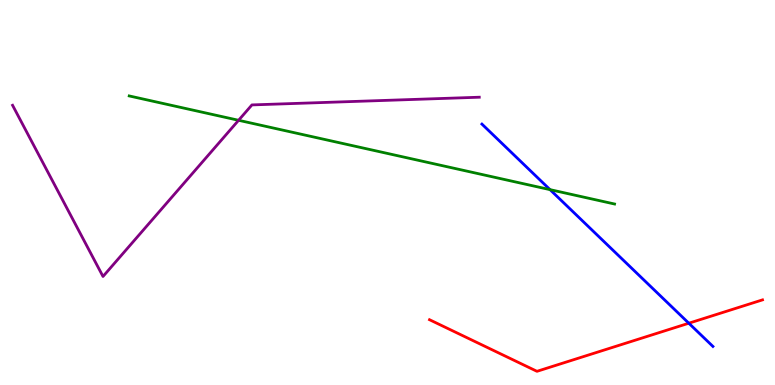[{'lines': ['blue', 'red'], 'intersections': [{'x': 8.89, 'y': 1.6}]}, {'lines': ['green', 'red'], 'intersections': []}, {'lines': ['purple', 'red'], 'intersections': []}, {'lines': ['blue', 'green'], 'intersections': [{'x': 7.1, 'y': 5.07}]}, {'lines': ['blue', 'purple'], 'intersections': []}, {'lines': ['green', 'purple'], 'intersections': [{'x': 3.08, 'y': 6.88}]}]